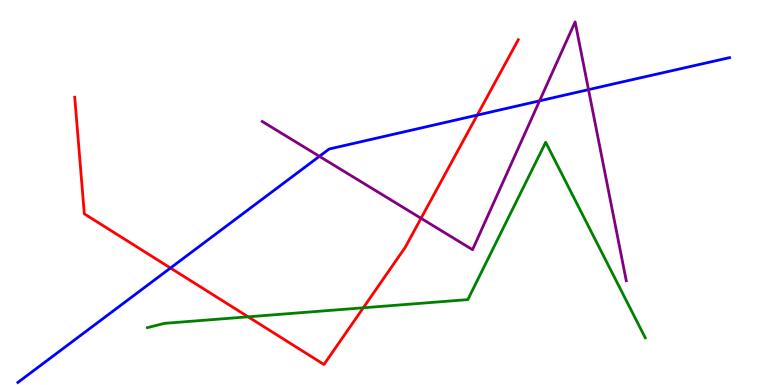[{'lines': ['blue', 'red'], 'intersections': [{'x': 2.2, 'y': 3.04}, {'x': 6.16, 'y': 7.01}]}, {'lines': ['green', 'red'], 'intersections': [{'x': 3.2, 'y': 1.77}, {'x': 4.69, 'y': 2.01}]}, {'lines': ['purple', 'red'], 'intersections': [{'x': 5.43, 'y': 4.33}]}, {'lines': ['blue', 'green'], 'intersections': []}, {'lines': ['blue', 'purple'], 'intersections': [{'x': 4.12, 'y': 5.94}, {'x': 6.96, 'y': 7.38}, {'x': 7.59, 'y': 7.67}]}, {'lines': ['green', 'purple'], 'intersections': []}]